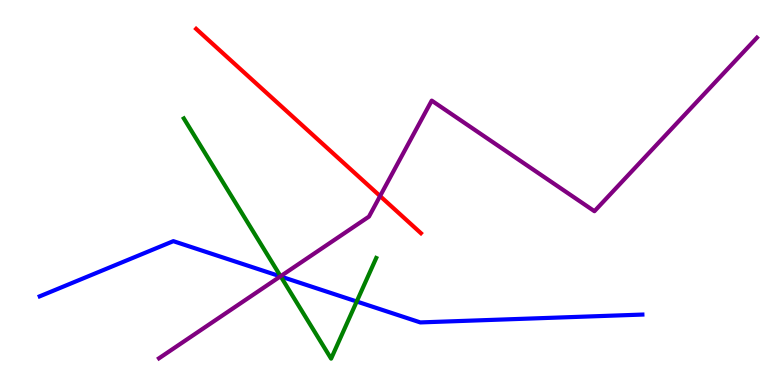[{'lines': ['blue', 'red'], 'intersections': []}, {'lines': ['green', 'red'], 'intersections': []}, {'lines': ['purple', 'red'], 'intersections': [{'x': 4.9, 'y': 4.91}]}, {'lines': ['blue', 'green'], 'intersections': [{'x': 3.62, 'y': 2.82}, {'x': 4.6, 'y': 2.17}]}, {'lines': ['blue', 'purple'], 'intersections': [{'x': 3.62, 'y': 2.82}]}, {'lines': ['green', 'purple'], 'intersections': [{'x': 3.62, 'y': 2.82}]}]